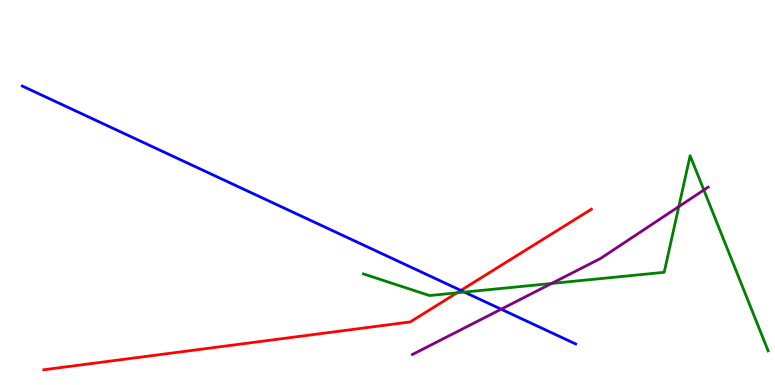[{'lines': ['blue', 'red'], 'intersections': [{'x': 5.95, 'y': 2.46}]}, {'lines': ['green', 'red'], 'intersections': [{'x': 5.9, 'y': 2.39}]}, {'lines': ['purple', 'red'], 'intersections': []}, {'lines': ['blue', 'green'], 'intersections': [{'x': 5.99, 'y': 2.41}]}, {'lines': ['blue', 'purple'], 'intersections': [{'x': 6.47, 'y': 1.97}]}, {'lines': ['green', 'purple'], 'intersections': [{'x': 7.12, 'y': 2.64}, {'x': 8.76, 'y': 4.63}, {'x': 9.08, 'y': 5.07}]}]